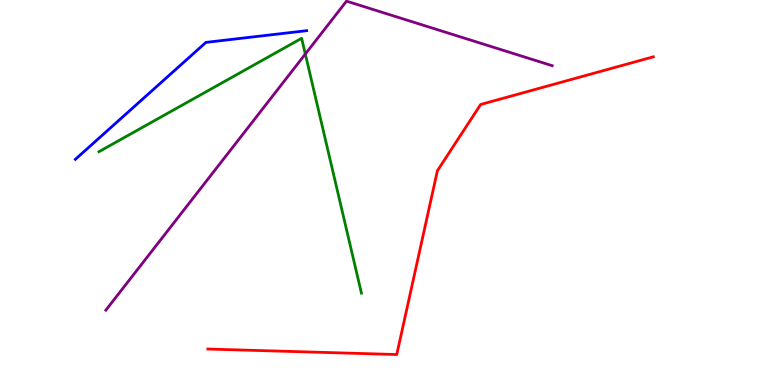[{'lines': ['blue', 'red'], 'intersections': []}, {'lines': ['green', 'red'], 'intersections': []}, {'lines': ['purple', 'red'], 'intersections': []}, {'lines': ['blue', 'green'], 'intersections': []}, {'lines': ['blue', 'purple'], 'intersections': []}, {'lines': ['green', 'purple'], 'intersections': [{'x': 3.94, 'y': 8.6}]}]